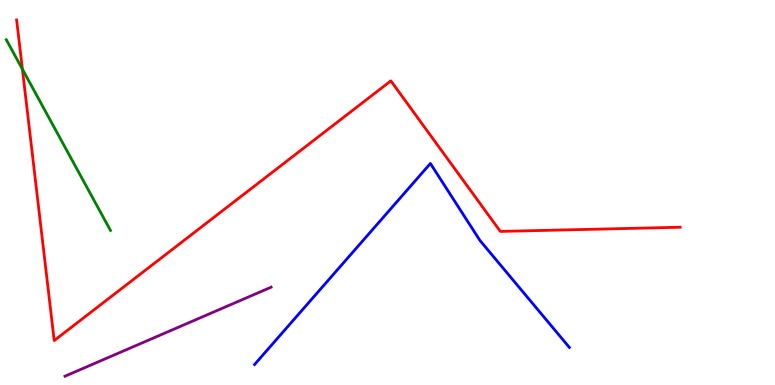[{'lines': ['blue', 'red'], 'intersections': []}, {'lines': ['green', 'red'], 'intersections': [{'x': 0.289, 'y': 8.2}]}, {'lines': ['purple', 'red'], 'intersections': []}, {'lines': ['blue', 'green'], 'intersections': []}, {'lines': ['blue', 'purple'], 'intersections': []}, {'lines': ['green', 'purple'], 'intersections': []}]